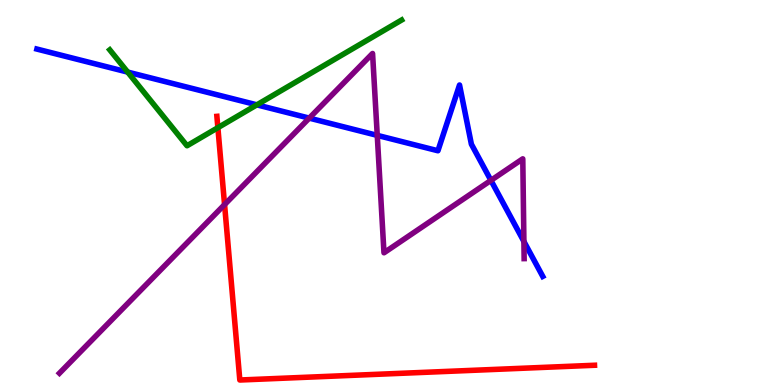[{'lines': ['blue', 'red'], 'intersections': []}, {'lines': ['green', 'red'], 'intersections': [{'x': 2.81, 'y': 6.68}]}, {'lines': ['purple', 'red'], 'intersections': [{'x': 2.9, 'y': 4.69}]}, {'lines': ['blue', 'green'], 'intersections': [{'x': 1.65, 'y': 8.13}, {'x': 3.31, 'y': 7.28}]}, {'lines': ['blue', 'purple'], 'intersections': [{'x': 3.99, 'y': 6.93}, {'x': 4.87, 'y': 6.48}, {'x': 6.33, 'y': 5.31}, {'x': 6.76, 'y': 3.73}]}, {'lines': ['green', 'purple'], 'intersections': []}]